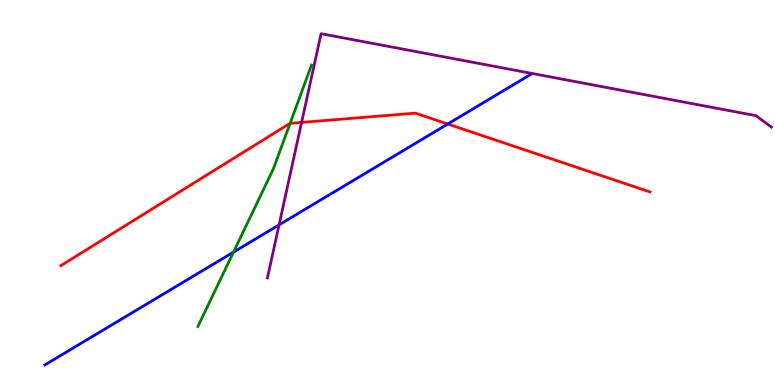[{'lines': ['blue', 'red'], 'intersections': [{'x': 5.78, 'y': 6.78}]}, {'lines': ['green', 'red'], 'intersections': [{'x': 3.74, 'y': 6.8}]}, {'lines': ['purple', 'red'], 'intersections': [{'x': 3.89, 'y': 6.82}]}, {'lines': ['blue', 'green'], 'intersections': [{'x': 3.01, 'y': 3.45}]}, {'lines': ['blue', 'purple'], 'intersections': [{'x': 3.6, 'y': 4.16}]}, {'lines': ['green', 'purple'], 'intersections': []}]